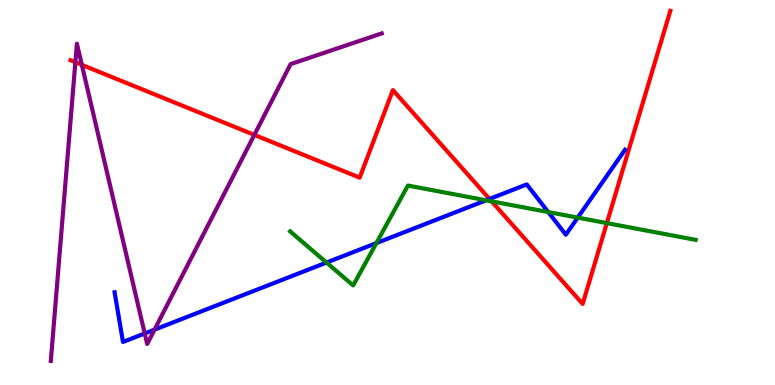[{'lines': ['blue', 'red'], 'intersections': [{'x': 6.32, 'y': 4.83}]}, {'lines': ['green', 'red'], 'intersections': [{'x': 6.34, 'y': 4.77}, {'x': 7.83, 'y': 4.21}]}, {'lines': ['purple', 'red'], 'intersections': [{'x': 0.972, 'y': 8.38}, {'x': 1.06, 'y': 8.32}, {'x': 3.28, 'y': 6.5}]}, {'lines': ['blue', 'green'], 'intersections': [{'x': 4.21, 'y': 3.18}, {'x': 4.86, 'y': 3.69}, {'x': 6.27, 'y': 4.8}, {'x': 7.07, 'y': 4.49}, {'x': 7.45, 'y': 4.35}]}, {'lines': ['blue', 'purple'], 'intersections': [{'x': 1.87, 'y': 1.34}, {'x': 1.99, 'y': 1.44}]}, {'lines': ['green', 'purple'], 'intersections': []}]